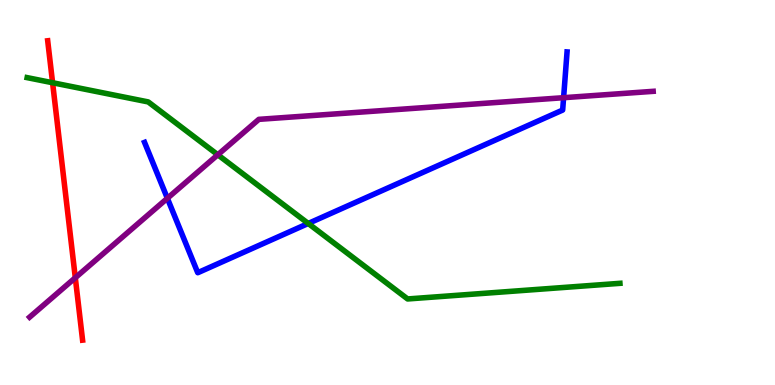[{'lines': ['blue', 'red'], 'intersections': []}, {'lines': ['green', 'red'], 'intersections': [{'x': 0.679, 'y': 7.85}]}, {'lines': ['purple', 'red'], 'intersections': [{'x': 0.972, 'y': 2.79}]}, {'lines': ['blue', 'green'], 'intersections': [{'x': 3.98, 'y': 4.2}]}, {'lines': ['blue', 'purple'], 'intersections': [{'x': 2.16, 'y': 4.85}, {'x': 7.27, 'y': 7.46}]}, {'lines': ['green', 'purple'], 'intersections': [{'x': 2.81, 'y': 5.98}]}]